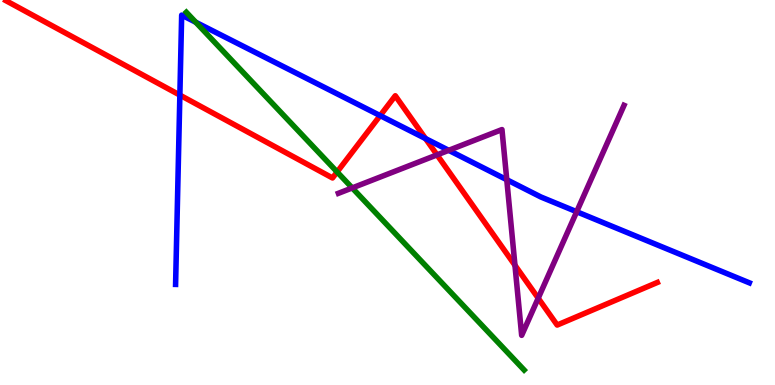[{'lines': ['blue', 'red'], 'intersections': [{'x': 2.32, 'y': 7.53}, {'x': 4.91, 'y': 7.0}, {'x': 5.49, 'y': 6.4}]}, {'lines': ['green', 'red'], 'intersections': [{'x': 4.35, 'y': 5.53}]}, {'lines': ['purple', 'red'], 'intersections': [{'x': 5.64, 'y': 5.98}, {'x': 6.64, 'y': 3.11}, {'x': 6.94, 'y': 2.25}]}, {'lines': ['blue', 'green'], 'intersections': [{'x': 2.53, 'y': 9.42}]}, {'lines': ['blue', 'purple'], 'intersections': [{'x': 5.79, 'y': 6.1}, {'x': 6.54, 'y': 5.33}, {'x': 7.44, 'y': 4.5}]}, {'lines': ['green', 'purple'], 'intersections': [{'x': 4.54, 'y': 5.12}]}]